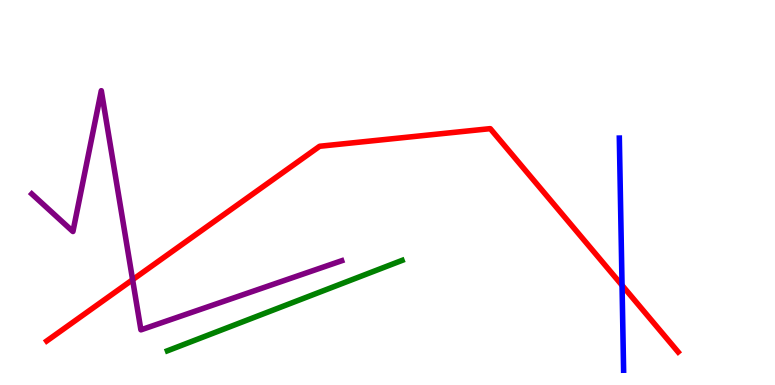[{'lines': ['blue', 'red'], 'intersections': [{'x': 8.03, 'y': 2.59}]}, {'lines': ['green', 'red'], 'intersections': []}, {'lines': ['purple', 'red'], 'intersections': [{'x': 1.71, 'y': 2.73}]}, {'lines': ['blue', 'green'], 'intersections': []}, {'lines': ['blue', 'purple'], 'intersections': []}, {'lines': ['green', 'purple'], 'intersections': []}]